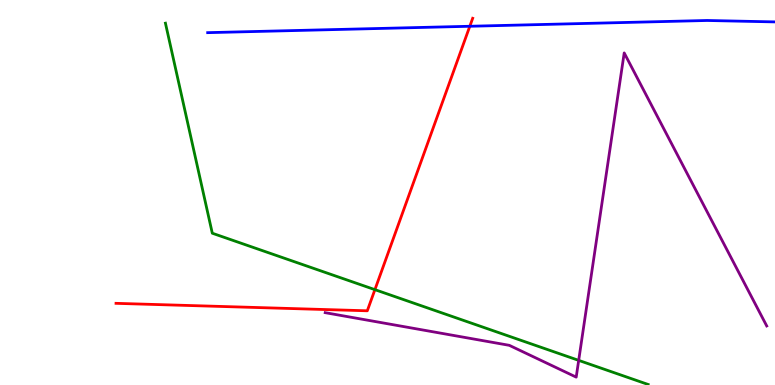[{'lines': ['blue', 'red'], 'intersections': [{'x': 6.06, 'y': 9.32}]}, {'lines': ['green', 'red'], 'intersections': [{'x': 4.84, 'y': 2.48}]}, {'lines': ['purple', 'red'], 'intersections': []}, {'lines': ['blue', 'green'], 'intersections': []}, {'lines': ['blue', 'purple'], 'intersections': []}, {'lines': ['green', 'purple'], 'intersections': [{'x': 7.47, 'y': 0.64}]}]